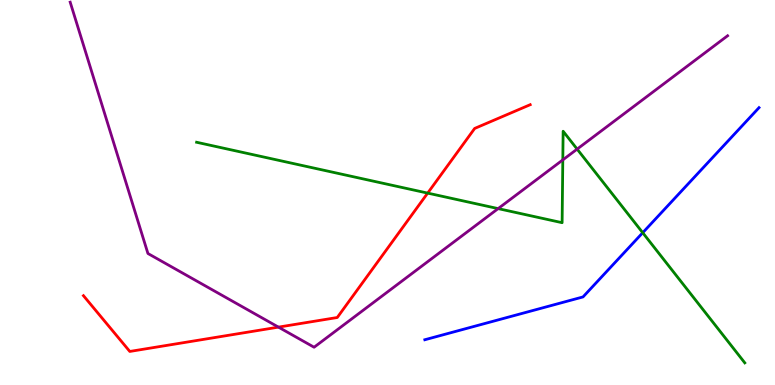[{'lines': ['blue', 'red'], 'intersections': []}, {'lines': ['green', 'red'], 'intersections': [{'x': 5.52, 'y': 4.98}]}, {'lines': ['purple', 'red'], 'intersections': [{'x': 3.59, 'y': 1.5}]}, {'lines': ['blue', 'green'], 'intersections': [{'x': 8.29, 'y': 3.96}]}, {'lines': ['blue', 'purple'], 'intersections': []}, {'lines': ['green', 'purple'], 'intersections': [{'x': 6.43, 'y': 4.58}, {'x': 7.26, 'y': 5.85}, {'x': 7.45, 'y': 6.13}]}]